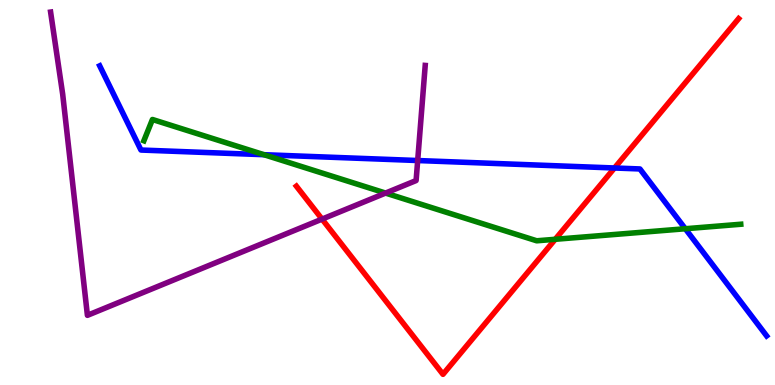[{'lines': ['blue', 'red'], 'intersections': [{'x': 7.93, 'y': 5.64}]}, {'lines': ['green', 'red'], 'intersections': [{'x': 7.16, 'y': 3.78}]}, {'lines': ['purple', 'red'], 'intersections': [{'x': 4.16, 'y': 4.31}]}, {'lines': ['blue', 'green'], 'intersections': [{'x': 3.41, 'y': 5.98}, {'x': 8.84, 'y': 4.06}]}, {'lines': ['blue', 'purple'], 'intersections': [{'x': 5.39, 'y': 5.83}]}, {'lines': ['green', 'purple'], 'intersections': [{'x': 4.97, 'y': 4.99}]}]